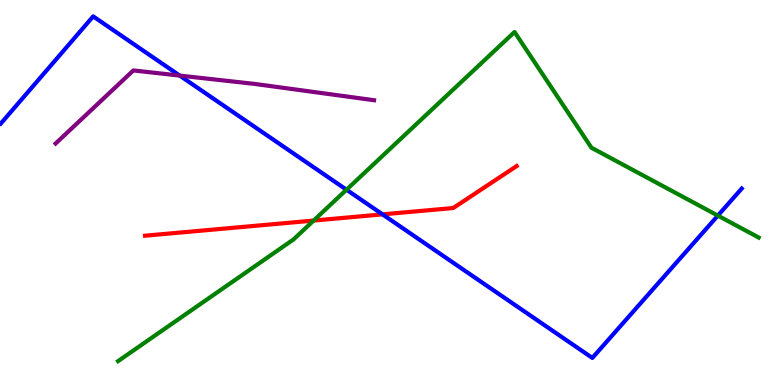[{'lines': ['blue', 'red'], 'intersections': [{'x': 4.94, 'y': 4.43}]}, {'lines': ['green', 'red'], 'intersections': [{'x': 4.05, 'y': 4.27}]}, {'lines': ['purple', 'red'], 'intersections': []}, {'lines': ['blue', 'green'], 'intersections': [{'x': 4.47, 'y': 5.07}, {'x': 9.26, 'y': 4.4}]}, {'lines': ['blue', 'purple'], 'intersections': [{'x': 2.32, 'y': 8.04}]}, {'lines': ['green', 'purple'], 'intersections': []}]